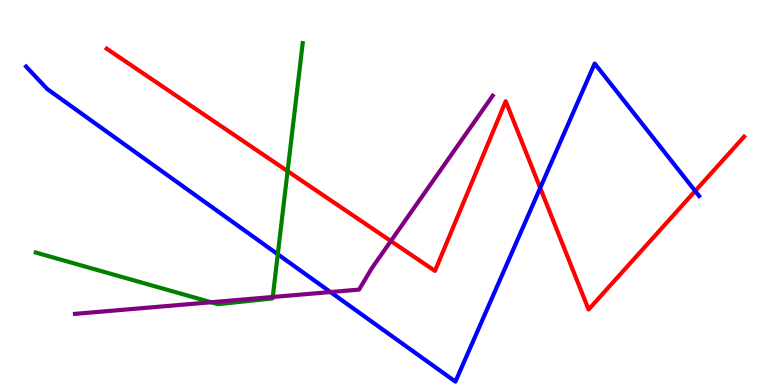[{'lines': ['blue', 'red'], 'intersections': [{'x': 6.97, 'y': 5.12}, {'x': 8.97, 'y': 5.04}]}, {'lines': ['green', 'red'], 'intersections': [{'x': 3.71, 'y': 5.55}]}, {'lines': ['purple', 'red'], 'intersections': [{'x': 5.04, 'y': 3.74}]}, {'lines': ['blue', 'green'], 'intersections': [{'x': 3.58, 'y': 3.4}]}, {'lines': ['blue', 'purple'], 'intersections': [{'x': 4.26, 'y': 2.41}]}, {'lines': ['green', 'purple'], 'intersections': [{'x': 2.72, 'y': 2.15}, {'x': 3.52, 'y': 2.29}]}]